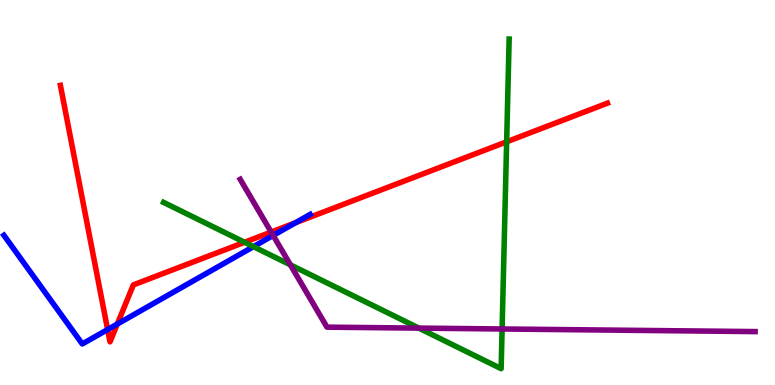[{'lines': ['blue', 'red'], 'intersections': [{'x': 1.39, 'y': 1.44}, {'x': 1.51, 'y': 1.58}, {'x': 3.81, 'y': 4.21}]}, {'lines': ['green', 'red'], 'intersections': [{'x': 3.16, 'y': 3.71}, {'x': 6.54, 'y': 6.32}]}, {'lines': ['purple', 'red'], 'intersections': [{'x': 3.5, 'y': 3.97}]}, {'lines': ['blue', 'green'], 'intersections': [{'x': 3.27, 'y': 3.59}]}, {'lines': ['blue', 'purple'], 'intersections': [{'x': 3.52, 'y': 3.88}]}, {'lines': ['green', 'purple'], 'intersections': [{'x': 3.75, 'y': 3.12}, {'x': 5.4, 'y': 1.48}, {'x': 6.48, 'y': 1.46}]}]